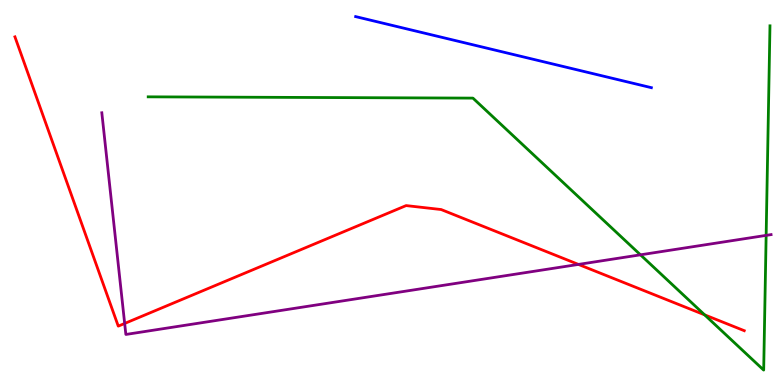[{'lines': ['blue', 'red'], 'intersections': []}, {'lines': ['green', 'red'], 'intersections': [{'x': 9.09, 'y': 1.82}]}, {'lines': ['purple', 'red'], 'intersections': [{'x': 1.61, 'y': 1.6}, {'x': 7.46, 'y': 3.13}]}, {'lines': ['blue', 'green'], 'intersections': []}, {'lines': ['blue', 'purple'], 'intersections': []}, {'lines': ['green', 'purple'], 'intersections': [{'x': 8.26, 'y': 3.38}, {'x': 9.89, 'y': 3.89}]}]